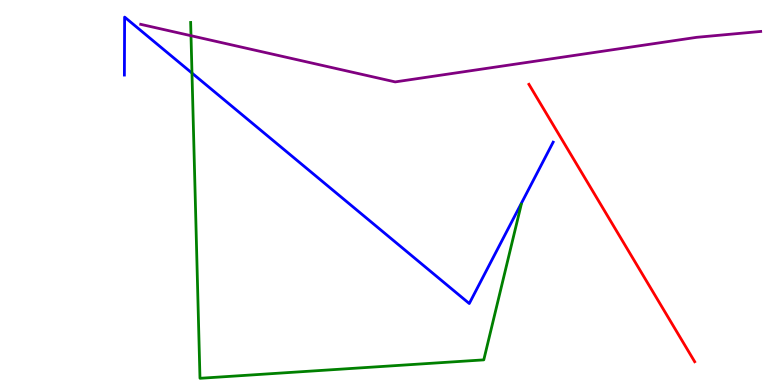[{'lines': ['blue', 'red'], 'intersections': []}, {'lines': ['green', 'red'], 'intersections': []}, {'lines': ['purple', 'red'], 'intersections': []}, {'lines': ['blue', 'green'], 'intersections': [{'x': 2.48, 'y': 8.1}]}, {'lines': ['blue', 'purple'], 'intersections': []}, {'lines': ['green', 'purple'], 'intersections': [{'x': 2.46, 'y': 9.07}]}]